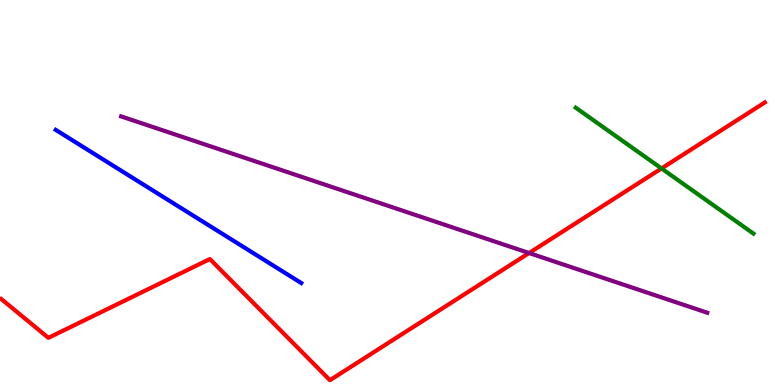[{'lines': ['blue', 'red'], 'intersections': []}, {'lines': ['green', 'red'], 'intersections': [{'x': 8.54, 'y': 5.62}]}, {'lines': ['purple', 'red'], 'intersections': [{'x': 6.83, 'y': 3.43}]}, {'lines': ['blue', 'green'], 'intersections': []}, {'lines': ['blue', 'purple'], 'intersections': []}, {'lines': ['green', 'purple'], 'intersections': []}]